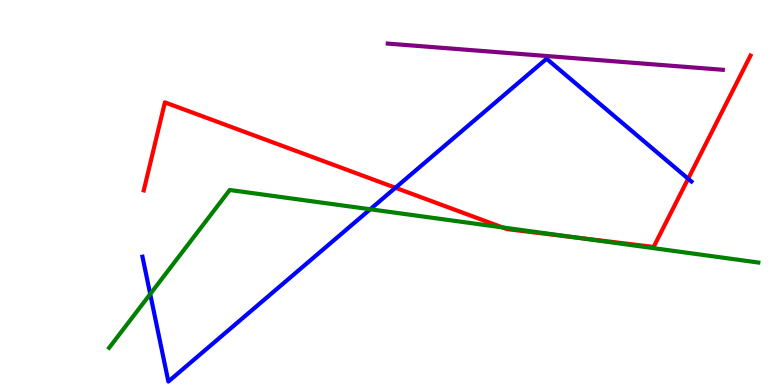[{'lines': ['blue', 'red'], 'intersections': [{'x': 5.1, 'y': 5.12}, {'x': 8.88, 'y': 5.36}]}, {'lines': ['green', 'red'], 'intersections': [{'x': 6.48, 'y': 4.09}, {'x': 7.44, 'y': 3.83}]}, {'lines': ['purple', 'red'], 'intersections': []}, {'lines': ['blue', 'green'], 'intersections': [{'x': 1.94, 'y': 2.36}, {'x': 4.78, 'y': 4.56}]}, {'lines': ['blue', 'purple'], 'intersections': []}, {'lines': ['green', 'purple'], 'intersections': []}]